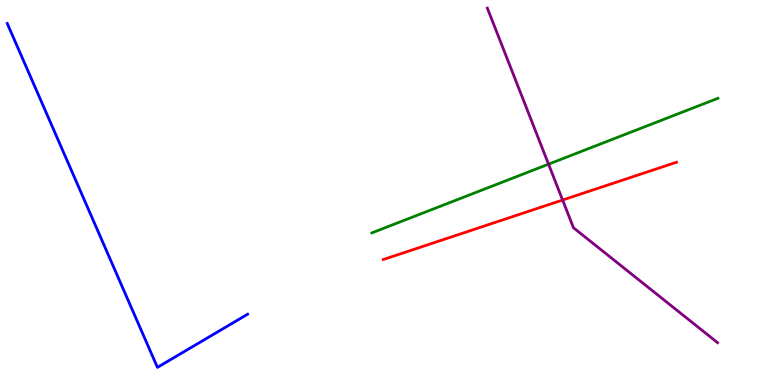[{'lines': ['blue', 'red'], 'intersections': []}, {'lines': ['green', 'red'], 'intersections': []}, {'lines': ['purple', 'red'], 'intersections': [{'x': 7.26, 'y': 4.8}]}, {'lines': ['blue', 'green'], 'intersections': []}, {'lines': ['blue', 'purple'], 'intersections': []}, {'lines': ['green', 'purple'], 'intersections': [{'x': 7.08, 'y': 5.74}]}]